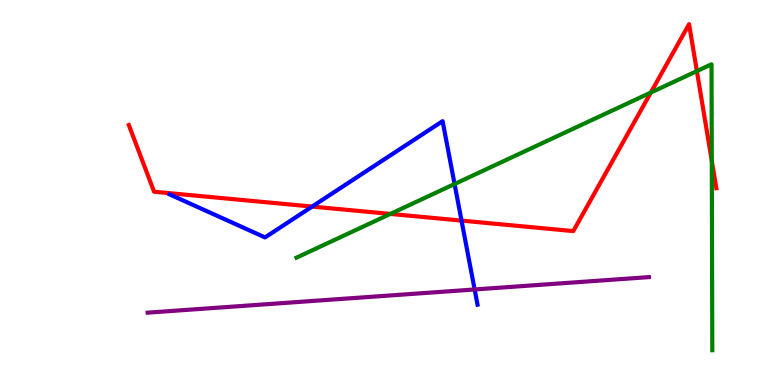[{'lines': ['blue', 'red'], 'intersections': [{'x': 4.03, 'y': 4.63}, {'x': 5.96, 'y': 4.27}]}, {'lines': ['green', 'red'], 'intersections': [{'x': 5.04, 'y': 4.44}, {'x': 8.4, 'y': 7.6}, {'x': 8.99, 'y': 8.15}, {'x': 9.18, 'y': 5.82}]}, {'lines': ['purple', 'red'], 'intersections': []}, {'lines': ['blue', 'green'], 'intersections': [{'x': 5.87, 'y': 5.22}]}, {'lines': ['blue', 'purple'], 'intersections': [{'x': 6.12, 'y': 2.48}]}, {'lines': ['green', 'purple'], 'intersections': []}]